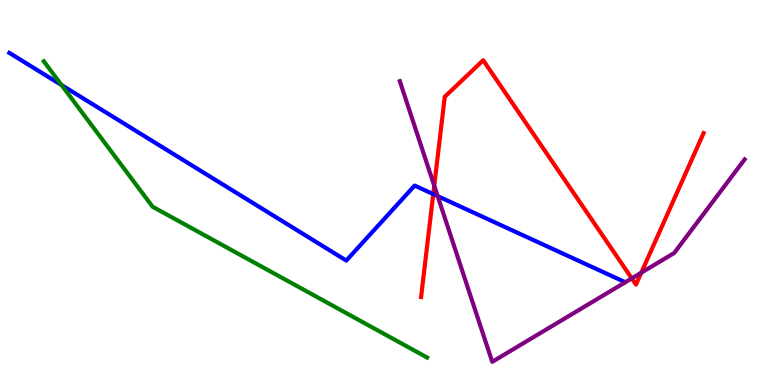[{'lines': ['blue', 'red'], 'intersections': [{'x': 5.59, 'y': 4.96}]}, {'lines': ['green', 'red'], 'intersections': []}, {'lines': ['purple', 'red'], 'intersections': [{'x': 5.6, 'y': 5.18}, {'x': 8.15, 'y': 2.77}, {'x': 8.27, 'y': 2.92}]}, {'lines': ['blue', 'green'], 'intersections': [{'x': 0.794, 'y': 7.79}]}, {'lines': ['blue', 'purple'], 'intersections': [{'x': 5.65, 'y': 4.91}]}, {'lines': ['green', 'purple'], 'intersections': []}]